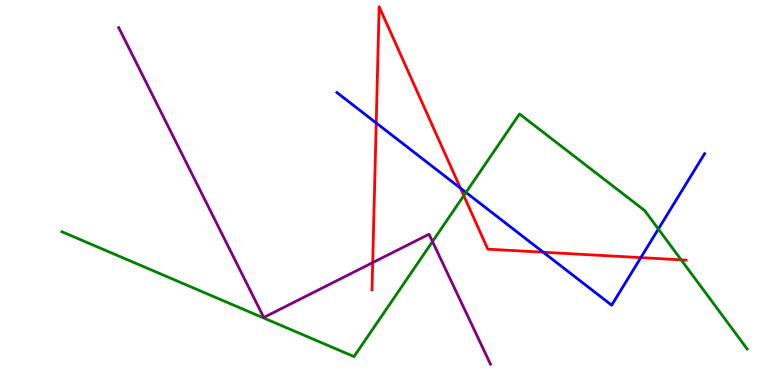[{'lines': ['blue', 'red'], 'intersections': [{'x': 4.85, 'y': 6.81}, {'x': 5.94, 'y': 5.11}, {'x': 7.01, 'y': 3.45}, {'x': 8.27, 'y': 3.31}]}, {'lines': ['green', 'red'], 'intersections': [{'x': 5.98, 'y': 4.92}, {'x': 8.79, 'y': 3.25}]}, {'lines': ['purple', 'red'], 'intersections': [{'x': 4.81, 'y': 3.18}]}, {'lines': ['blue', 'green'], 'intersections': [{'x': 6.01, 'y': 5.0}, {'x': 8.49, 'y': 4.05}]}, {'lines': ['blue', 'purple'], 'intersections': []}, {'lines': ['green', 'purple'], 'intersections': [{'x': 5.58, 'y': 3.73}]}]